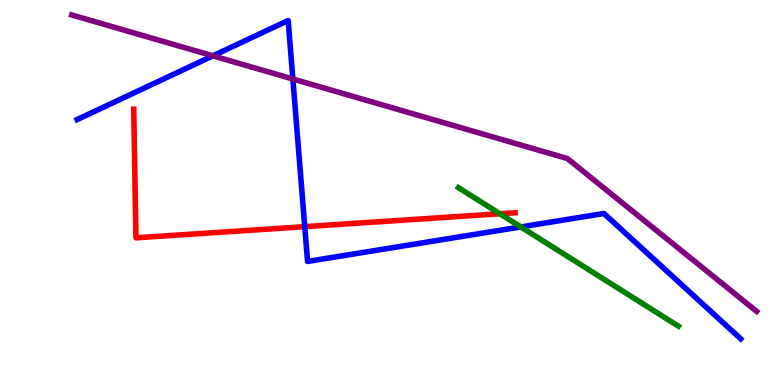[{'lines': ['blue', 'red'], 'intersections': [{'x': 3.93, 'y': 4.11}]}, {'lines': ['green', 'red'], 'intersections': [{'x': 6.45, 'y': 4.45}]}, {'lines': ['purple', 'red'], 'intersections': []}, {'lines': ['blue', 'green'], 'intersections': [{'x': 6.72, 'y': 4.11}]}, {'lines': ['blue', 'purple'], 'intersections': [{'x': 2.75, 'y': 8.55}, {'x': 3.78, 'y': 7.95}]}, {'lines': ['green', 'purple'], 'intersections': []}]